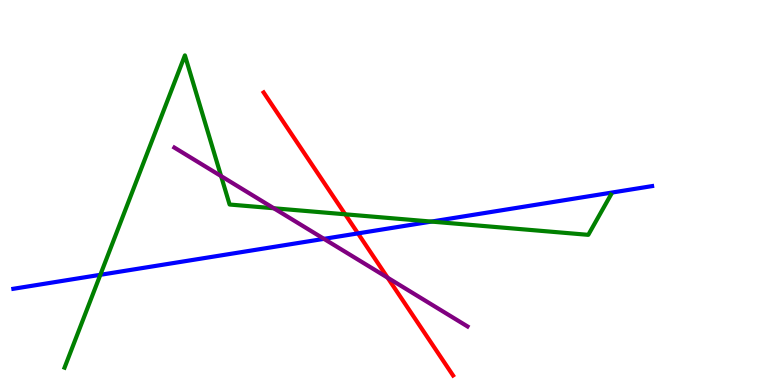[{'lines': ['blue', 'red'], 'intersections': [{'x': 4.62, 'y': 3.94}]}, {'lines': ['green', 'red'], 'intersections': [{'x': 4.45, 'y': 4.43}]}, {'lines': ['purple', 'red'], 'intersections': [{'x': 5.0, 'y': 2.79}]}, {'lines': ['blue', 'green'], 'intersections': [{'x': 1.29, 'y': 2.86}, {'x': 5.57, 'y': 4.24}]}, {'lines': ['blue', 'purple'], 'intersections': [{'x': 4.18, 'y': 3.8}]}, {'lines': ['green', 'purple'], 'intersections': [{'x': 2.85, 'y': 5.43}, {'x': 3.53, 'y': 4.59}]}]